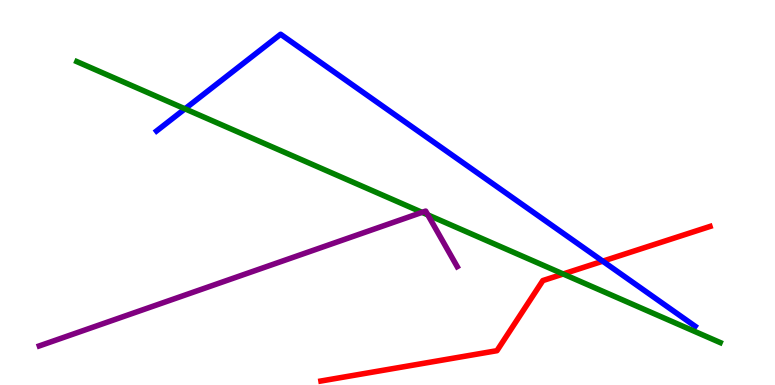[{'lines': ['blue', 'red'], 'intersections': [{'x': 7.78, 'y': 3.22}]}, {'lines': ['green', 'red'], 'intersections': [{'x': 7.27, 'y': 2.88}]}, {'lines': ['purple', 'red'], 'intersections': []}, {'lines': ['blue', 'green'], 'intersections': [{'x': 2.39, 'y': 7.17}]}, {'lines': ['blue', 'purple'], 'intersections': []}, {'lines': ['green', 'purple'], 'intersections': [{'x': 5.45, 'y': 4.48}, {'x': 5.52, 'y': 4.42}]}]